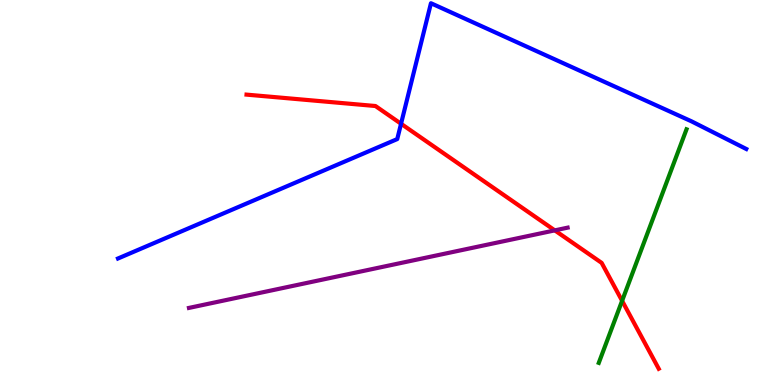[{'lines': ['blue', 'red'], 'intersections': [{'x': 5.17, 'y': 6.79}]}, {'lines': ['green', 'red'], 'intersections': [{'x': 8.03, 'y': 2.19}]}, {'lines': ['purple', 'red'], 'intersections': [{'x': 7.16, 'y': 4.02}]}, {'lines': ['blue', 'green'], 'intersections': []}, {'lines': ['blue', 'purple'], 'intersections': []}, {'lines': ['green', 'purple'], 'intersections': []}]